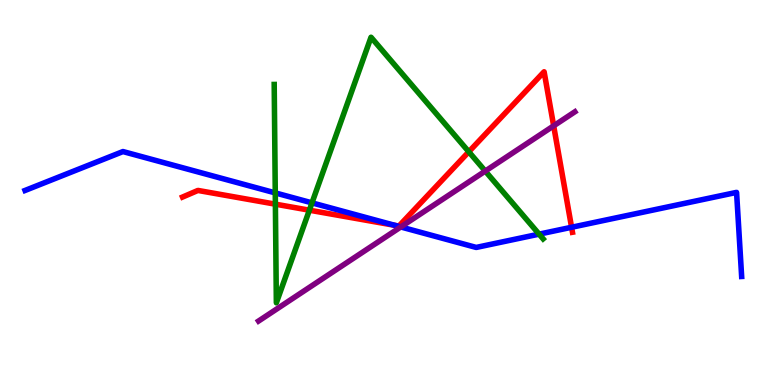[{'lines': ['blue', 'red'], 'intersections': [{'x': 5.09, 'y': 4.15}, {'x': 7.38, 'y': 4.1}]}, {'lines': ['green', 'red'], 'intersections': [{'x': 3.55, 'y': 4.7}, {'x': 3.99, 'y': 4.54}, {'x': 6.05, 'y': 6.06}]}, {'lines': ['purple', 'red'], 'intersections': [{'x': 7.14, 'y': 6.73}]}, {'lines': ['blue', 'green'], 'intersections': [{'x': 3.55, 'y': 4.99}, {'x': 4.03, 'y': 4.73}, {'x': 6.96, 'y': 3.92}]}, {'lines': ['blue', 'purple'], 'intersections': [{'x': 5.17, 'y': 4.1}]}, {'lines': ['green', 'purple'], 'intersections': [{'x': 6.26, 'y': 5.56}]}]